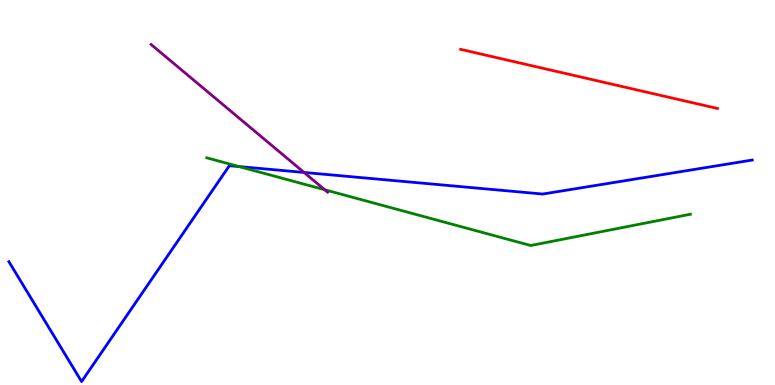[{'lines': ['blue', 'red'], 'intersections': []}, {'lines': ['green', 'red'], 'intersections': []}, {'lines': ['purple', 'red'], 'intersections': []}, {'lines': ['blue', 'green'], 'intersections': [{'x': 3.09, 'y': 5.67}]}, {'lines': ['blue', 'purple'], 'intersections': [{'x': 3.92, 'y': 5.52}]}, {'lines': ['green', 'purple'], 'intersections': [{'x': 4.19, 'y': 5.07}]}]